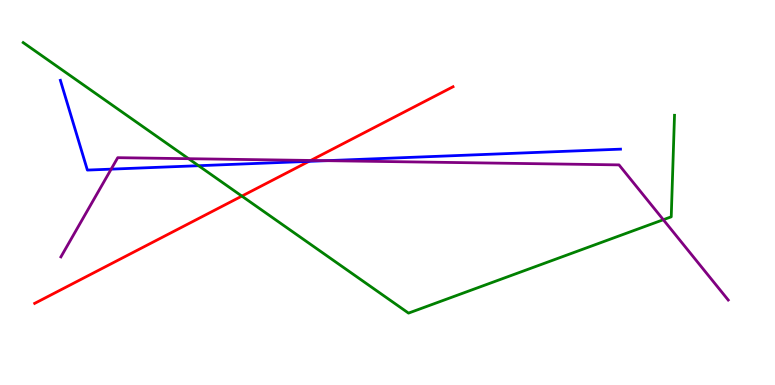[{'lines': ['blue', 'red'], 'intersections': [{'x': 3.99, 'y': 5.81}]}, {'lines': ['green', 'red'], 'intersections': [{'x': 3.12, 'y': 4.91}]}, {'lines': ['purple', 'red'], 'intersections': [{'x': 4.01, 'y': 5.83}]}, {'lines': ['blue', 'green'], 'intersections': [{'x': 2.56, 'y': 5.7}]}, {'lines': ['blue', 'purple'], 'intersections': [{'x': 1.43, 'y': 5.61}, {'x': 4.21, 'y': 5.83}]}, {'lines': ['green', 'purple'], 'intersections': [{'x': 2.43, 'y': 5.88}, {'x': 8.56, 'y': 4.29}]}]